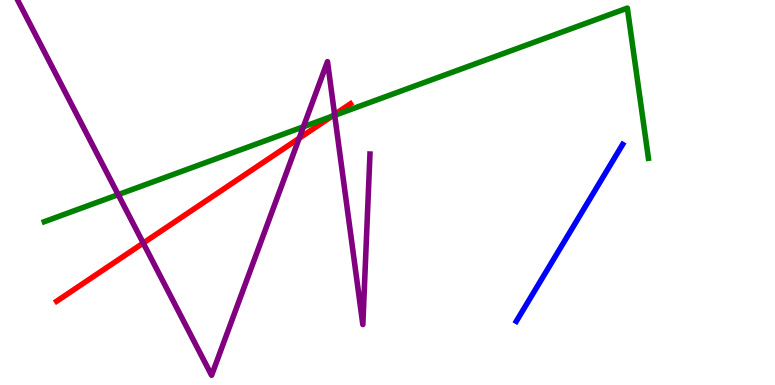[{'lines': ['blue', 'red'], 'intersections': []}, {'lines': ['green', 'red'], 'intersections': [{'x': 4.28, 'y': 6.98}]}, {'lines': ['purple', 'red'], 'intersections': [{'x': 1.85, 'y': 3.69}, {'x': 3.86, 'y': 6.41}, {'x': 4.32, 'y': 7.03}]}, {'lines': ['blue', 'green'], 'intersections': []}, {'lines': ['blue', 'purple'], 'intersections': []}, {'lines': ['green', 'purple'], 'intersections': [{'x': 1.53, 'y': 4.94}, {'x': 3.91, 'y': 6.71}, {'x': 4.32, 'y': 7.0}]}]